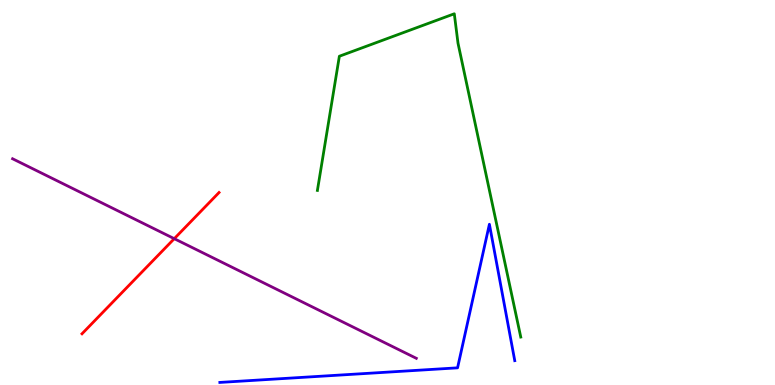[{'lines': ['blue', 'red'], 'intersections': []}, {'lines': ['green', 'red'], 'intersections': []}, {'lines': ['purple', 'red'], 'intersections': [{'x': 2.25, 'y': 3.8}]}, {'lines': ['blue', 'green'], 'intersections': []}, {'lines': ['blue', 'purple'], 'intersections': []}, {'lines': ['green', 'purple'], 'intersections': []}]